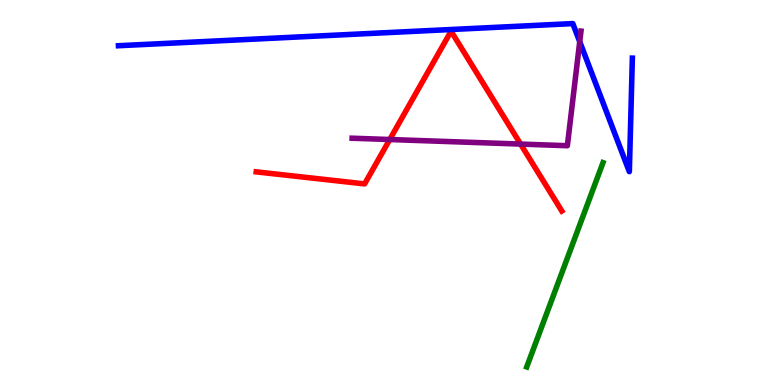[{'lines': ['blue', 'red'], 'intersections': []}, {'lines': ['green', 'red'], 'intersections': []}, {'lines': ['purple', 'red'], 'intersections': [{'x': 5.03, 'y': 6.38}, {'x': 6.72, 'y': 6.26}]}, {'lines': ['blue', 'green'], 'intersections': []}, {'lines': ['blue', 'purple'], 'intersections': [{'x': 7.48, 'y': 8.92}]}, {'lines': ['green', 'purple'], 'intersections': []}]